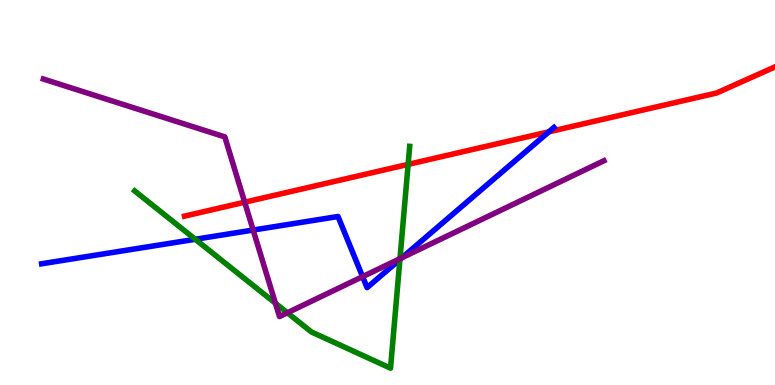[{'lines': ['blue', 'red'], 'intersections': [{'x': 7.08, 'y': 6.58}]}, {'lines': ['green', 'red'], 'intersections': [{'x': 5.27, 'y': 5.73}]}, {'lines': ['purple', 'red'], 'intersections': [{'x': 3.16, 'y': 4.75}]}, {'lines': ['blue', 'green'], 'intersections': [{'x': 2.52, 'y': 3.79}, {'x': 5.16, 'y': 3.26}]}, {'lines': ['blue', 'purple'], 'intersections': [{'x': 3.27, 'y': 4.02}, {'x': 4.68, 'y': 2.81}, {'x': 5.19, 'y': 3.31}]}, {'lines': ['green', 'purple'], 'intersections': [{'x': 3.55, 'y': 2.12}, {'x': 3.71, 'y': 1.88}, {'x': 5.16, 'y': 3.28}]}]